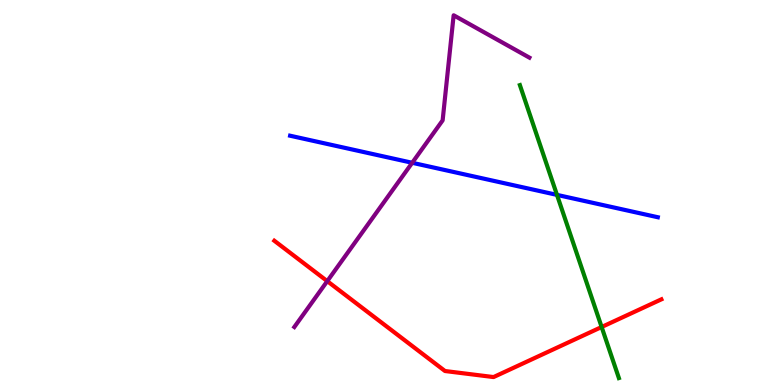[{'lines': ['blue', 'red'], 'intersections': []}, {'lines': ['green', 'red'], 'intersections': [{'x': 7.76, 'y': 1.51}]}, {'lines': ['purple', 'red'], 'intersections': [{'x': 4.22, 'y': 2.7}]}, {'lines': ['blue', 'green'], 'intersections': [{'x': 7.19, 'y': 4.94}]}, {'lines': ['blue', 'purple'], 'intersections': [{'x': 5.32, 'y': 5.77}]}, {'lines': ['green', 'purple'], 'intersections': []}]